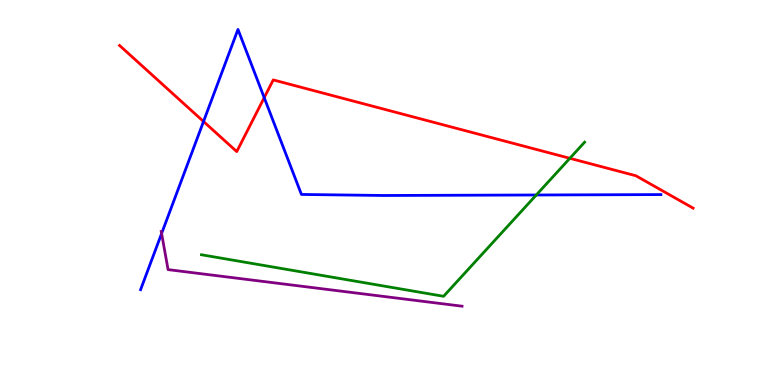[{'lines': ['blue', 'red'], 'intersections': [{'x': 2.63, 'y': 6.84}, {'x': 3.41, 'y': 7.46}]}, {'lines': ['green', 'red'], 'intersections': [{'x': 7.35, 'y': 5.89}]}, {'lines': ['purple', 'red'], 'intersections': []}, {'lines': ['blue', 'green'], 'intersections': [{'x': 6.92, 'y': 4.94}]}, {'lines': ['blue', 'purple'], 'intersections': [{'x': 2.09, 'y': 3.93}]}, {'lines': ['green', 'purple'], 'intersections': []}]